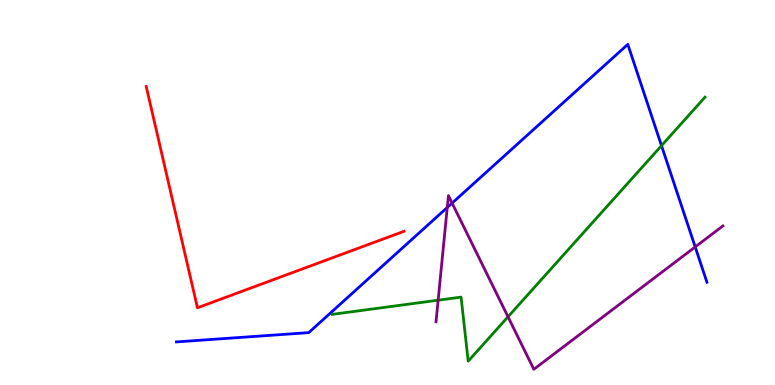[{'lines': ['blue', 'red'], 'intersections': []}, {'lines': ['green', 'red'], 'intersections': []}, {'lines': ['purple', 'red'], 'intersections': []}, {'lines': ['blue', 'green'], 'intersections': [{'x': 8.54, 'y': 6.22}]}, {'lines': ['blue', 'purple'], 'intersections': [{'x': 5.77, 'y': 4.61}, {'x': 5.83, 'y': 4.72}, {'x': 8.97, 'y': 3.59}]}, {'lines': ['green', 'purple'], 'intersections': [{'x': 5.65, 'y': 2.2}, {'x': 6.56, 'y': 1.77}]}]